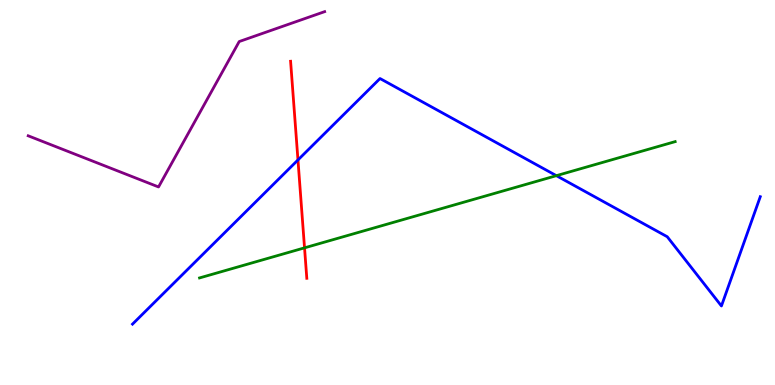[{'lines': ['blue', 'red'], 'intersections': [{'x': 3.84, 'y': 5.85}]}, {'lines': ['green', 'red'], 'intersections': [{'x': 3.93, 'y': 3.56}]}, {'lines': ['purple', 'red'], 'intersections': []}, {'lines': ['blue', 'green'], 'intersections': [{'x': 7.18, 'y': 5.44}]}, {'lines': ['blue', 'purple'], 'intersections': []}, {'lines': ['green', 'purple'], 'intersections': []}]